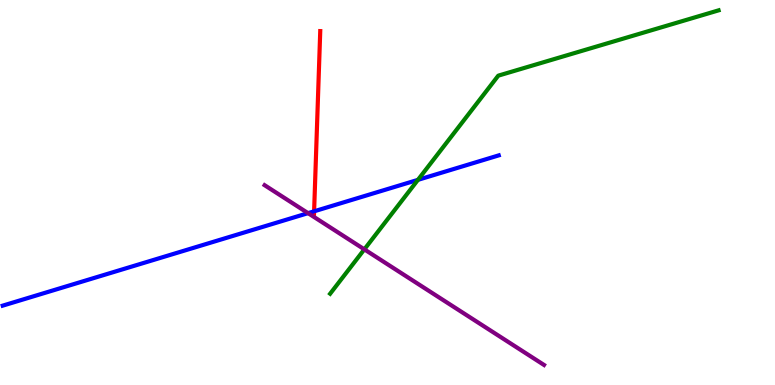[{'lines': ['blue', 'red'], 'intersections': [{'x': 4.05, 'y': 4.51}]}, {'lines': ['green', 'red'], 'intersections': []}, {'lines': ['purple', 'red'], 'intersections': []}, {'lines': ['blue', 'green'], 'intersections': [{'x': 5.39, 'y': 5.33}]}, {'lines': ['blue', 'purple'], 'intersections': [{'x': 3.97, 'y': 4.46}]}, {'lines': ['green', 'purple'], 'intersections': [{'x': 4.7, 'y': 3.52}]}]